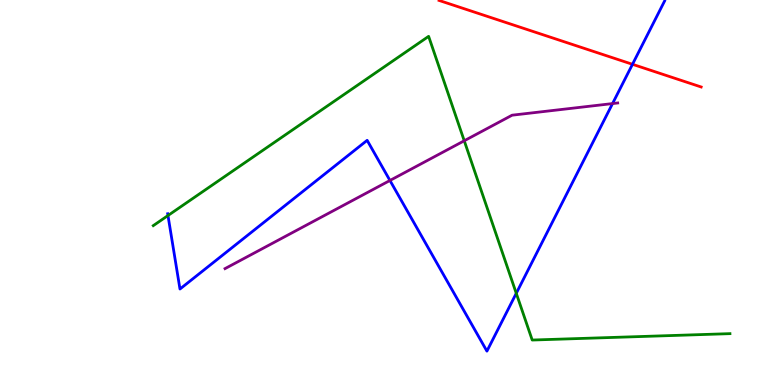[{'lines': ['blue', 'red'], 'intersections': [{'x': 8.16, 'y': 8.33}]}, {'lines': ['green', 'red'], 'intersections': []}, {'lines': ['purple', 'red'], 'intersections': []}, {'lines': ['blue', 'green'], 'intersections': [{'x': 2.17, 'y': 4.4}, {'x': 6.66, 'y': 2.38}]}, {'lines': ['blue', 'purple'], 'intersections': [{'x': 5.03, 'y': 5.31}, {'x': 7.9, 'y': 7.31}]}, {'lines': ['green', 'purple'], 'intersections': [{'x': 5.99, 'y': 6.34}]}]